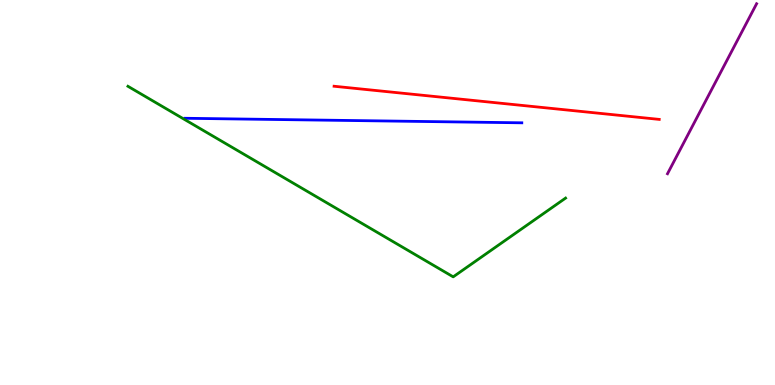[{'lines': ['blue', 'red'], 'intersections': []}, {'lines': ['green', 'red'], 'intersections': []}, {'lines': ['purple', 'red'], 'intersections': []}, {'lines': ['blue', 'green'], 'intersections': []}, {'lines': ['blue', 'purple'], 'intersections': []}, {'lines': ['green', 'purple'], 'intersections': []}]